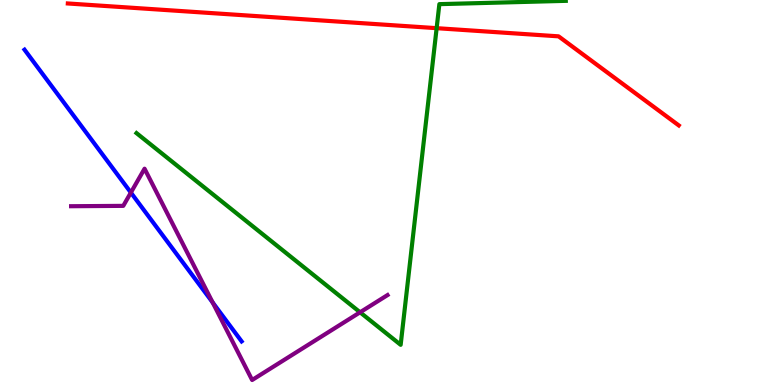[{'lines': ['blue', 'red'], 'intersections': []}, {'lines': ['green', 'red'], 'intersections': [{'x': 5.63, 'y': 9.27}]}, {'lines': ['purple', 'red'], 'intersections': []}, {'lines': ['blue', 'green'], 'intersections': []}, {'lines': ['blue', 'purple'], 'intersections': [{'x': 1.69, 'y': 5.0}, {'x': 2.74, 'y': 2.14}]}, {'lines': ['green', 'purple'], 'intersections': [{'x': 4.65, 'y': 1.89}]}]